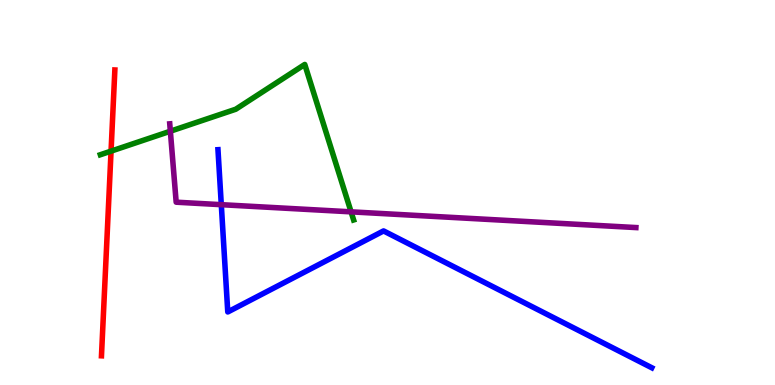[{'lines': ['blue', 'red'], 'intersections': []}, {'lines': ['green', 'red'], 'intersections': [{'x': 1.43, 'y': 6.07}]}, {'lines': ['purple', 'red'], 'intersections': []}, {'lines': ['blue', 'green'], 'intersections': []}, {'lines': ['blue', 'purple'], 'intersections': [{'x': 2.86, 'y': 4.68}]}, {'lines': ['green', 'purple'], 'intersections': [{'x': 2.2, 'y': 6.59}, {'x': 4.53, 'y': 4.5}]}]